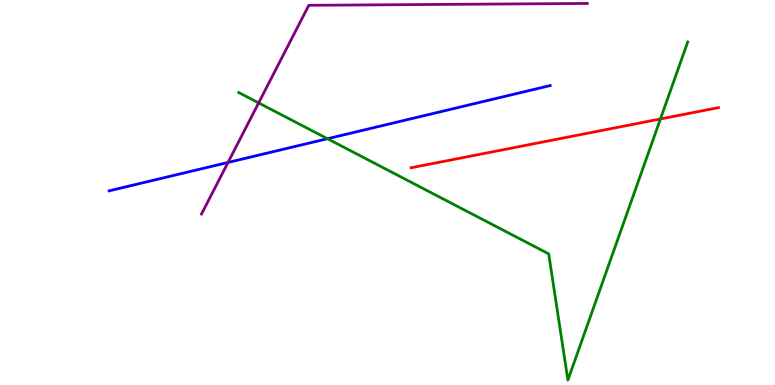[{'lines': ['blue', 'red'], 'intersections': []}, {'lines': ['green', 'red'], 'intersections': [{'x': 8.52, 'y': 6.91}]}, {'lines': ['purple', 'red'], 'intersections': []}, {'lines': ['blue', 'green'], 'intersections': [{'x': 4.23, 'y': 6.4}]}, {'lines': ['blue', 'purple'], 'intersections': [{'x': 2.94, 'y': 5.78}]}, {'lines': ['green', 'purple'], 'intersections': [{'x': 3.34, 'y': 7.33}]}]